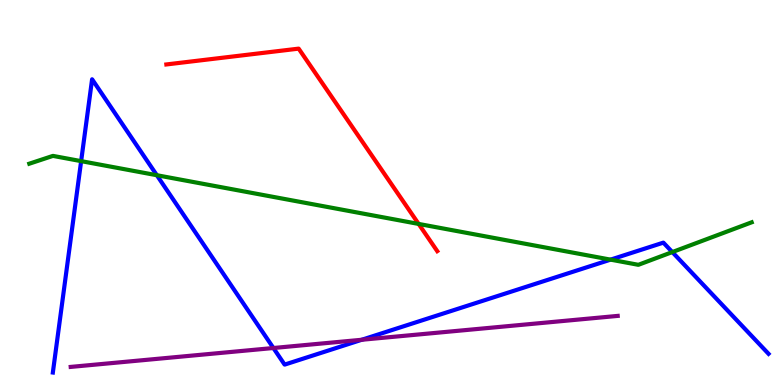[{'lines': ['blue', 'red'], 'intersections': []}, {'lines': ['green', 'red'], 'intersections': [{'x': 5.4, 'y': 4.18}]}, {'lines': ['purple', 'red'], 'intersections': []}, {'lines': ['blue', 'green'], 'intersections': [{'x': 1.05, 'y': 5.81}, {'x': 2.02, 'y': 5.45}, {'x': 7.88, 'y': 3.26}, {'x': 8.67, 'y': 3.45}]}, {'lines': ['blue', 'purple'], 'intersections': [{'x': 3.53, 'y': 0.961}, {'x': 4.67, 'y': 1.17}]}, {'lines': ['green', 'purple'], 'intersections': []}]